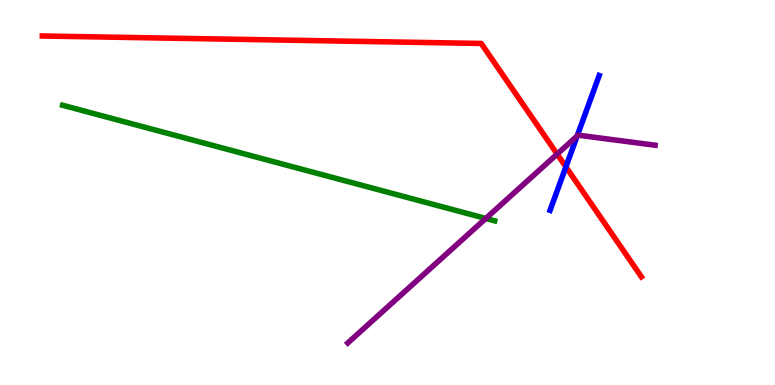[{'lines': ['blue', 'red'], 'intersections': [{'x': 7.3, 'y': 5.67}]}, {'lines': ['green', 'red'], 'intersections': []}, {'lines': ['purple', 'red'], 'intersections': [{'x': 7.19, 'y': 6.0}]}, {'lines': ['blue', 'green'], 'intersections': []}, {'lines': ['blue', 'purple'], 'intersections': [{'x': 7.45, 'y': 6.47}]}, {'lines': ['green', 'purple'], 'intersections': [{'x': 6.27, 'y': 4.33}]}]